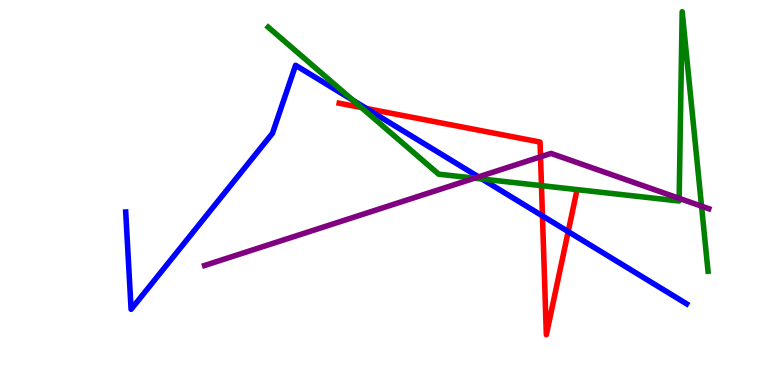[{'lines': ['blue', 'red'], 'intersections': [{'x': 4.73, 'y': 7.18}, {'x': 7.0, 'y': 4.39}, {'x': 7.33, 'y': 3.98}]}, {'lines': ['green', 'red'], 'intersections': [{'x': 4.66, 'y': 7.21}, {'x': 6.99, 'y': 5.18}]}, {'lines': ['purple', 'red'], 'intersections': [{'x': 6.97, 'y': 5.93}]}, {'lines': ['blue', 'green'], 'intersections': [{'x': 4.56, 'y': 7.39}, {'x': 6.22, 'y': 5.35}]}, {'lines': ['blue', 'purple'], 'intersections': [{'x': 6.17, 'y': 5.41}]}, {'lines': ['green', 'purple'], 'intersections': [{'x': 6.12, 'y': 5.37}, {'x': 8.76, 'y': 4.85}, {'x': 9.05, 'y': 4.64}]}]